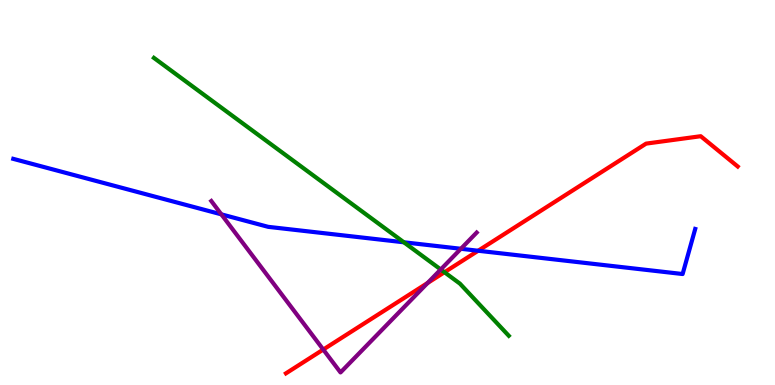[{'lines': ['blue', 'red'], 'intersections': [{'x': 6.17, 'y': 3.49}]}, {'lines': ['green', 'red'], 'intersections': [{'x': 5.74, 'y': 2.93}]}, {'lines': ['purple', 'red'], 'intersections': [{'x': 4.17, 'y': 0.921}, {'x': 5.52, 'y': 2.65}]}, {'lines': ['blue', 'green'], 'intersections': [{'x': 5.21, 'y': 3.71}]}, {'lines': ['blue', 'purple'], 'intersections': [{'x': 2.86, 'y': 4.43}, {'x': 5.95, 'y': 3.54}]}, {'lines': ['green', 'purple'], 'intersections': [{'x': 5.69, 'y': 3.0}]}]